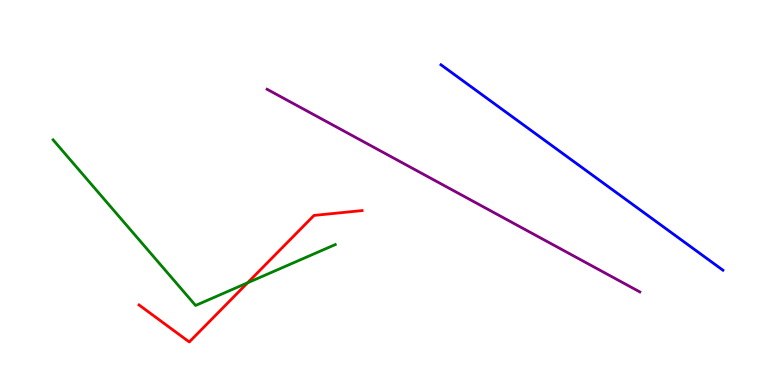[{'lines': ['blue', 'red'], 'intersections': []}, {'lines': ['green', 'red'], 'intersections': [{'x': 3.19, 'y': 2.65}]}, {'lines': ['purple', 'red'], 'intersections': []}, {'lines': ['blue', 'green'], 'intersections': []}, {'lines': ['blue', 'purple'], 'intersections': []}, {'lines': ['green', 'purple'], 'intersections': []}]